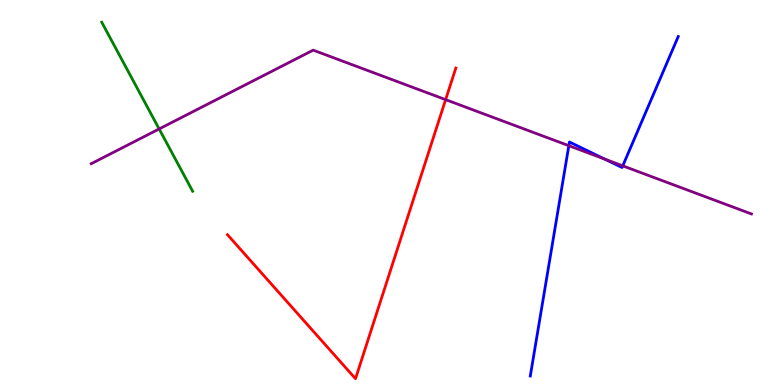[{'lines': ['blue', 'red'], 'intersections': []}, {'lines': ['green', 'red'], 'intersections': []}, {'lines': ['purple', 'red'], 'intersections': [{'x': 5.75, 'y': 7.41}]}, {'lines': ['blue', 'green'], 'intersections': []}, {'lines': ['blue', 'purple'], 'intersections': [{'x': 7.34, 'y': 6.22}, {'x': 7.8, 'y': 5.87}, {'x': 8.04, 'y': 5.69}]}, {'lines': ['green', 'purple'], 'intersections': [{'x': 2.05, 'y': 6.65}]}]